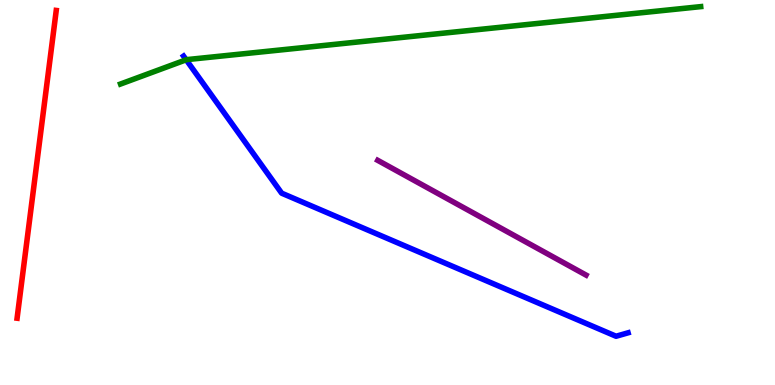[{'lines': ['blue', 'red'], 'intersections': []}, {'lines': ['green', 'red'], 'intersections': []}, {'lines': ['purple', 'red'], 'intersections': []}, {'lines': ['blue', 'green'], 'intersections': [{'x': 2.4, 'y': 8.45}]}, {'lines': ['blue', 'purple'], 'intersections': []}, {'lines': ['green', 'purple'], 'intersections': []}]